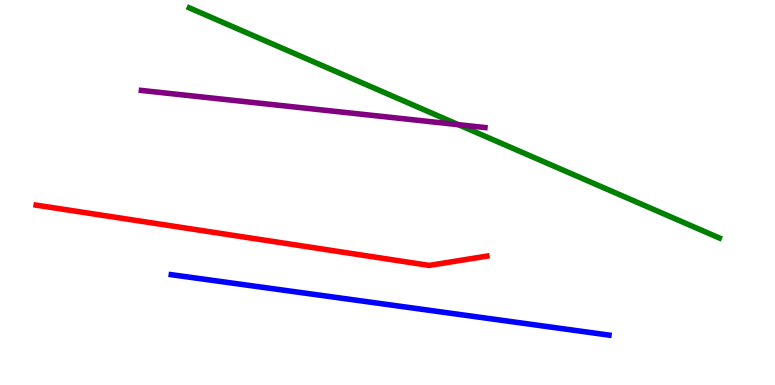[{'lines': ['blue', 'red'], 'intersections': []}, {'lines': ['green', 'red'], 'intersections': []}, {'lines': ['purple', 'red'], 'intersections': []}, {'lines': ['blue', 'green'], 'intersections': []}, {'lines': ['blue', 'purple'], 'intersections': []}, {'lines': ['green', 'purple'], 'intersections': [{'x': 5.91, 'y': 6.76}]}]